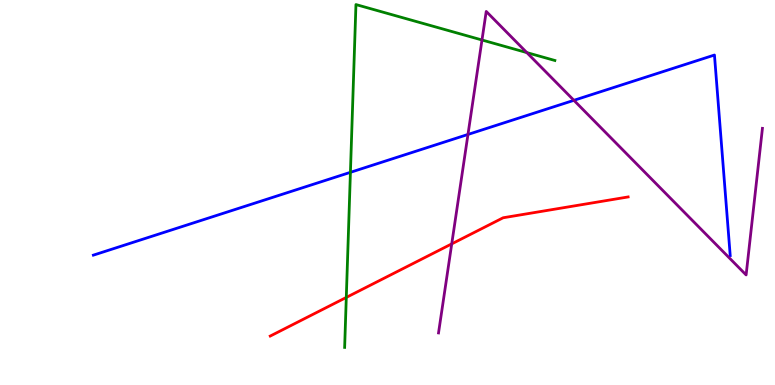[{'lines': ['blue', 'red'], 'intersections': []}, {'lines': ['green', 'red'], 'intersections': [{'x': 4.47, 'y': 2.27}]}, {'lines': ['purple', 'red'], 'intersections': [{'x': 5.83, 'y': 3.67}]}, {'lines': ['blue', 'green'], 'intersections': [{'x': 4.52, 'y': 5.52}]}, {'lines': ['blue', 'purple'], 'intersections': [{'x': 6.04, 'y': 6.51}, {'x': 7.41, 'y': 7.39}]}, {'lines': ['green', 'purple'], 'intersections': [{'x': 6.22, 'y': 8.96}, {'x': 6.8, 'y': 8.63}]}]